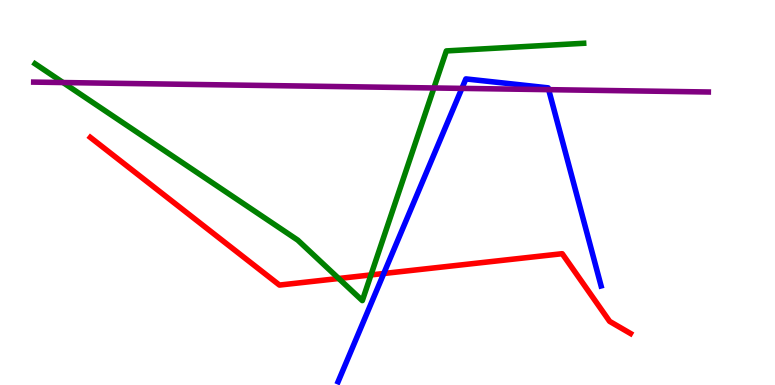[{'lines': ['blue', 'red'], 'intersections': [{'x': 4.95, 'y': 2.9}]}, {'lines': ['green', 'red'], 'intersections': [{'x': 4.37, 'y': 2.77}, {'x': 4.79, 'y': 2.86}]}, {'lines': ['purple', 'red'], 'intersections': []}, {'lines': ['blue', 'green'], 'intersections': []}, {'lines': ['blue', 'purple'], 'intersections': [{'x': 5.96, 'y': 7.7}, {'x': 7.08, 'y': 7.67}]}, {'lines': ['green', 'purple'], 'intersections': [{'x': 0.813, 'y': 7.86}, {'x': 5.6, 'y': 7.71}]}]